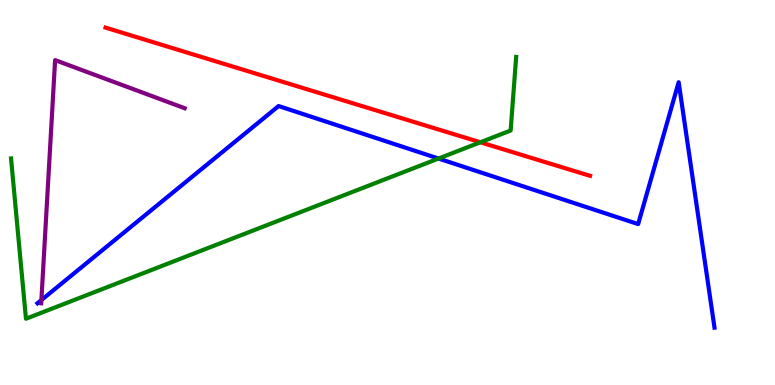[{'lines': ['blue', 'red'], 'intersections': []}, {'lines': ['green', 'red'], 'intersections': [{'x': 6.2, 'y': 6.3}]}, {'lines': ['purple', 'red'], 'intersections': []}, {'lines': ['blue', 'green'], 'intersections': [{'x': 5.66, 'y': 5.88}]}, {'lines': ['blue', 'purple'], 'intersections': [{'x': 0.534, 'y': 2.21}]}, {'lines': ['green', 'purple'], 'intersections': []}]